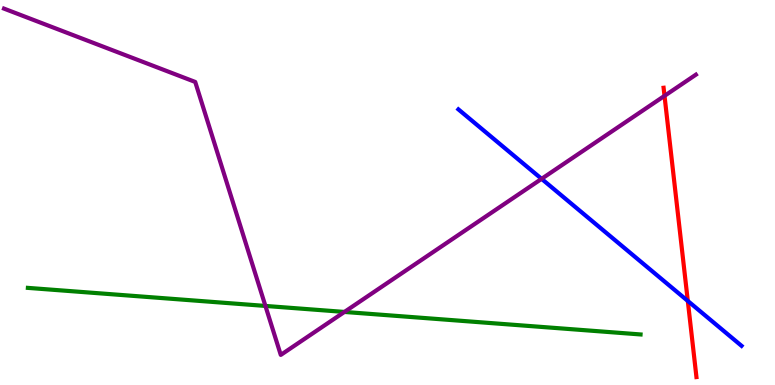[{'lines': ['blue', 'red'], 'intersections': [{'x': 8.87, 'y': 2.18}]}, {'lines': ['green', 'red'], 'intersections': []}, {'lines': ['purple', 'red'], 'intersections': [{'x': 8.57, 'y': 7.51}]}, {'lines': ['blue', 'green'], 'intersections': []}, {'lines': ['blue', 'purple'], 'intersections': [{'x': 6.99, 'y': 5.35}]}, {'lines': ['green', 'purple'], 'intersections': [{'x': 3.42, 'y': 2.05}, {'x': 4.44, 'y': 1.9}]}]